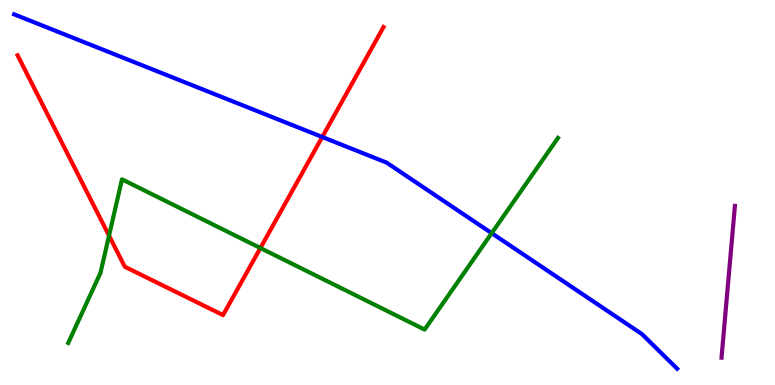[{'lines': ['blue', 'red'], 'intersections': [{'x': 4.16, 'y': 6.44}]}, {'lines': ['green', 'red'], 'intersections': [{'x': 1.41, 'y': 3.88}, {'x': 3.36, 'y': 3.56}]}, {'lines': ['purple', 'red'], 'intersections': []}, {'lines': ['blue', 'green'], 'intersections': [{'x': 6.34, 'y': 3.94}]}, {'lines': ['blue', 'purple'], 'intersections': []}, {'lines': ['green', 'purple'], 'intersections': []}]